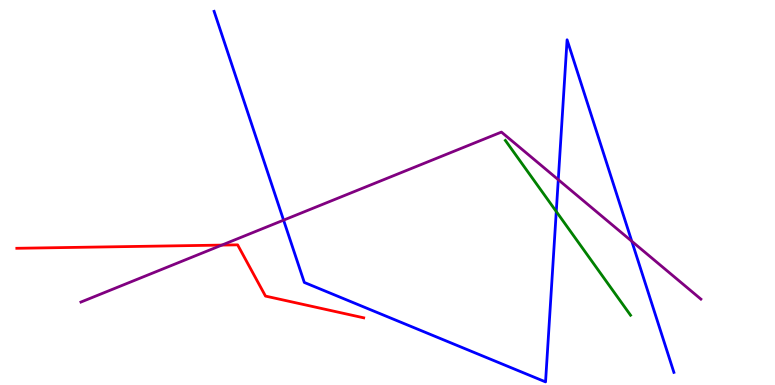[{'lines': ['blue', 'red'], 'intersections': []}, {'lines': ['green', 'red'], 'intersections': []}, {'lines': ['purple', 'red'], 'intersections': [{'x': 2.86, 'y': 3.63}]}, {'lines': ['blue', 'green'], 'intersections': [{'x': 7.18, 'y': 4.51}]}, {'lines': ['blue', 'purple'], 'intersections': [{'x': 3.66, 'y': 4.28}, {'x': 7.2, 'y': 5.33}, {'x': 8.15, 'y': 3.73}]}, {'lines': ['green', 'purple'], 'intersections': []}]